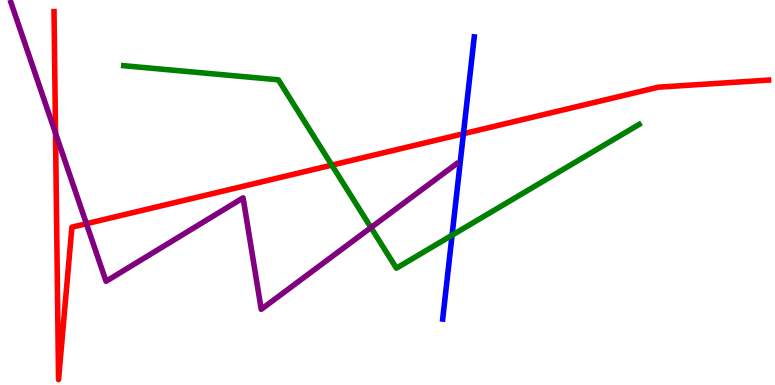[{'lines': ['blue', 'red'], 'intersections': [{'x': 5.98, 'y': 6.53}]}, {'lines': ['green', 'red'], 'intersections': [{'x': 4.28, 'y': 5.71}]}, {'lines': ['purple', 'red'], 'intersections': [{'x': 0.716, 'y': 6.54}, {'x': 1.11, 'y': 4.19}]}, {'lines': ['blue', 'green'], 'intersections': [{'x': 5.83, 'y': 3.89}]}, {'lines': ['blue', 'purple'], 'intersections': []}, {'lines': ['green', 'purple'], 'intersections': [{'x': 4.79, 'y': 4.09}]}]